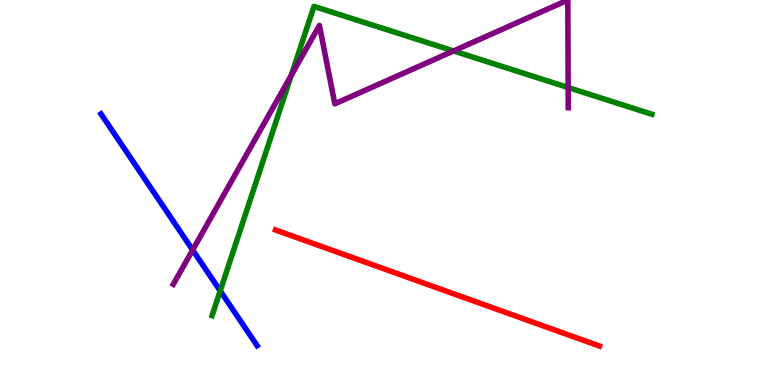[{'lines': ['blue', 'red'], 'intersections': []}, {'lines': ['green', 'red'], 'intersections': []}, {'lines': ['purple', 'red'], 'intersections': []}, {'lines': ['blue', 'green'], 'intersections': [{'x': 2.84, 'y': 2.44}]}, {'lines': ['blue', 'purple'], 'intersections': [{'x': 2.49, 'y': 3.51}]}, {'lines': ['green', 'purple'], 'intersections': [{'x': 3.76, 'y': 8.04}, {'x': 5.85, 'y': 8.68}, {'x': 7.33, 'y': 7.73}]}]